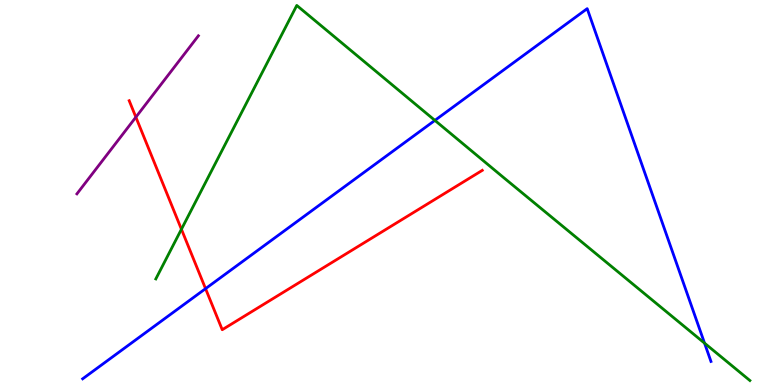[{'lines': ['blue', 'red'], 'intersections': [{'x': 2.65, 'y': 2.5}]}, {'lines': ['green', 'red'], 'intersections': [{'x': 2.34, 'y': 4.05}]}, {'lines': ['purple', 'red'], 'intersections': [{'x': 1.75, 'y': 6.96}]}, {'lines': ['blue', 'green'], 'intersections': [{'x': 5.61, 'y': 6.87}, {'x': 9.09, 'y': 1.09}]}, {'lines': ['blue', 'purple'], 'intersections': []}, {'lines': ['green', 'purple'], 'intersections': []}]